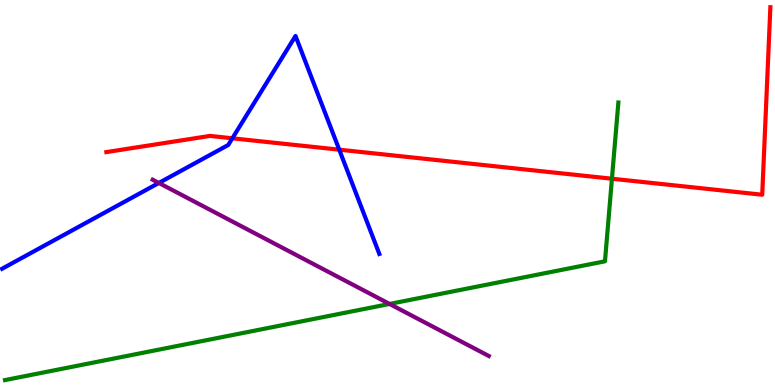[{'lines': ['blue', 'red'], 'intersections': [{'x': 3.0, 'y': 6.41}, {'x': 4.38, 'y': 6.11}]}, {'lines': ['green', 'red'], 'intersections': [{'x': 7.9, 'y': 5.36}]}, {'lines': ['purple', 'red'], 'intersections': []}, {'lines': ['blue', 'green'], 'intersections': []}, {'lines': ['blue', 'purple'], 'intersections': [{'x': 2.05, 'y': 5.25}]}, {'lines': ['green', 'purple'], 'intersections': [{'x': 5.03, 'y': 2.11}]}]